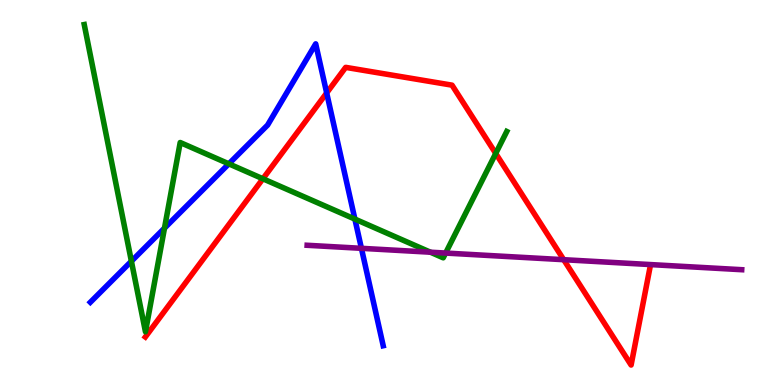[{'lines': ['blue', 'red'], 'intersections': [{'x': 4.22, 'y': 7.59}]}, {'lines': ['green', 'red'], 'intersections': [{'x': 3.39, 'y': 5.36}, {'x': 6.4, 'y': 6.01}]}, {'lines': ['purple', 'red'], 'intersections': [{'x': 7.27, 'y': 3.25}]}, {'lines': ['blue', 'green'], 'intersections': [{'x': 1.7, 'y': 3.21}, {'x': 2.12, 'y': 4.07}, {'x': 2.95, 'y': 5.74}, {'x': 4.58, 'y': 4.31}]}, {'lines': ['blue', 'purple'], 'intersections': [{'x': 4.66, 'y': 3.55}]}, {'lines': ['green', 'purple'], 'intersections': [{'x': 5.55, 'y': 3.45}, {'x': 5.75, 'y': 3.43}]}]